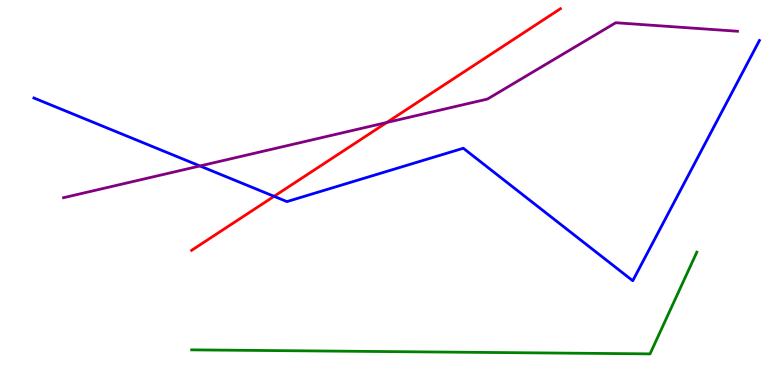[{'lines': ['blue', 'red'], 'intersections': [{'x': 3.54, 'y': 4.9}]}, {'lines': ['green', 'red'], 'intersections': []}, {'lines': ['purple', 'red'], 'intersections': [{'x': 4.99, 'y': 6.82}]}, {'lines': ['blue', 'green'], 'intersections': []}, {'lines': ['blue', 'purple'], 'intersections': [{'x': 2.58, 'y': 5.69}]}, {'lines': ['green', 'purple'], 'intersections': []}]